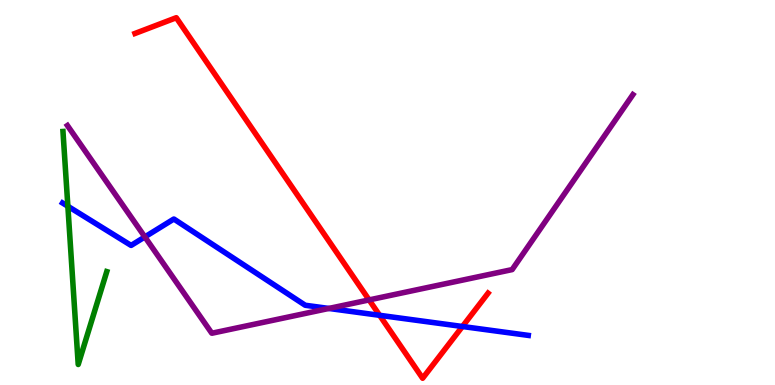[{'lines': ['blue', 'red'], 'intersections': [{'x': 4.9, 'y': 1.81}, {'x': 5.97, 'y': 1.52}]}, {'lines': ['green', 'red'], 'intersections': []}, {'lines': ['purple', 'red'], 'intersections': [{'x': 4.76, 'y': 2.21}]}, {'lines': ['blue', 'green'], 'intersections': [{'x': 0.876, 'y': 4.64}]}, {'lines': ['blue', 'purple'], 'intersections': [{'x': 1.87, 'y': 3.85}, {'x': 4.24, 'y': 1.99}]}, {'lines': ['green', 'purple'], 'intersections': []}]